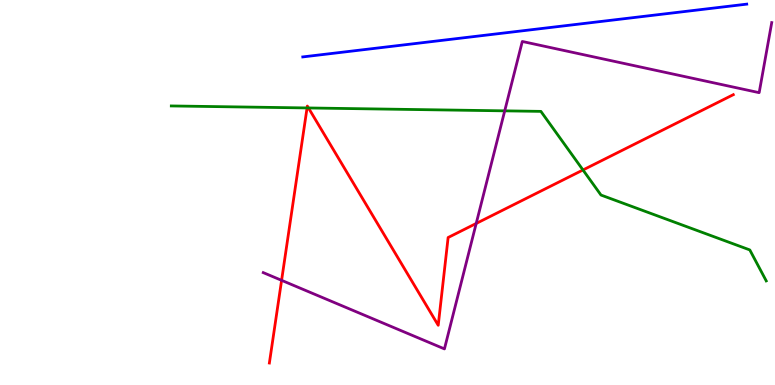[{'lines': ['blue', 'red'], 'intersections': []}, {'lines': ['green', 'red'], 'intersections': [{'x': 3.96, 'y': 7.2}, {'x': 3.98, 'y': 7.2}, {'x': 7.52, 'y': 5.58}]}, {'lines': ['purple', 'red'], 'intersections': [{'x': 3.63, 'y': 2.72}, {'x': 6.14, 'y': 4.2}]}, {'lines': ['blue', 'green'], 'intersections': []}, {'lines': ['blue', 'purple'], 'intersections': []}, {'lines': ['green', 'purple'], 'intersections': [{'x': 6.51, 'y': 7.12}]}]